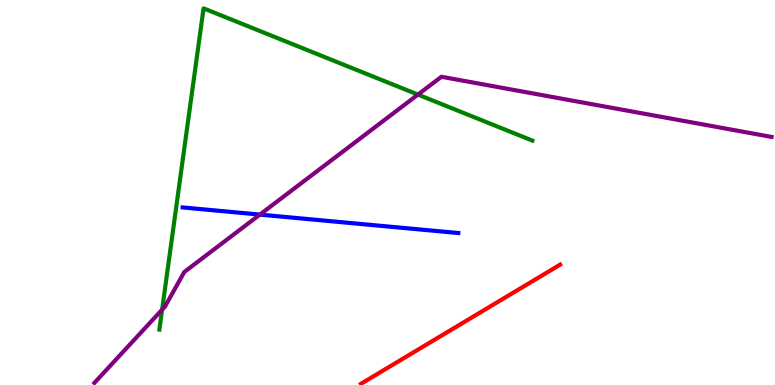[{'lines': ['blue', 'red'], 'intersections': []}, {'lines': ['green', 'red'], 'intersections': []}, {'lines': ['purple', 'red'], 'intersections': []}, {'lines': ['blue', 'green'], 'intersections': []}, {'lines': ['blue', 'purple'], 'intersections': [{'x': 3.35, 'y': 4.43}]}, {'lines': ['green', 'purple'], 'intersections': [{'x': 2.09, 'y': 1.96}, {'x': 5.39, 'y': 7.54}]}]